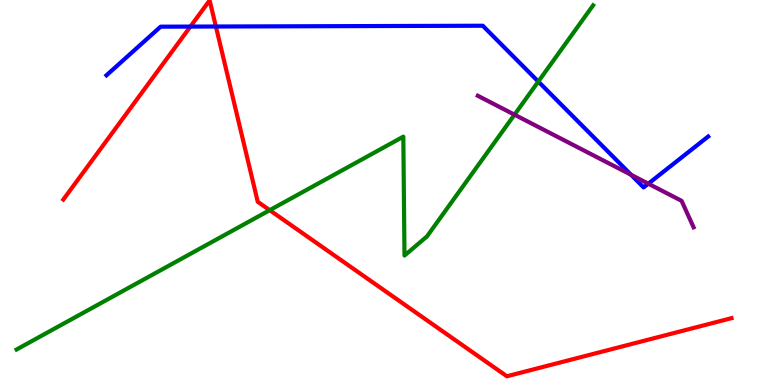[{'lines': ['blue', 'red'], 'intersections': [{'x': 2.46, 'y': 9.31}, {'x': 2.79, 'y': 9.31}]}, {'lines': ['green', 'red'], 'intersections': [{'x': 3.48, 'y': 4.54}]}, {'lines': ['purple', 'red'], 'intersections': []}, {'lines': ['blue', 'green'], 'intersections': [{'x': 6.95, 'y': 7.88}]}, {'lines': ['blue', 'purple'], 'intersections': [{'x': 8.14, 'y': 5.46}, {'x': 8.37, 'y': 5.23}]}, {'lines': ['green', 'purple'], 'intersections': [{'x': 6.64, 'y': 7.02}]}]